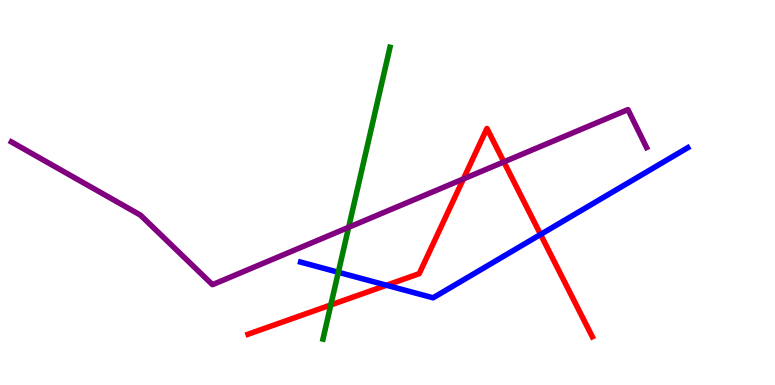[{'lines': ['blue', 'red'], 'intersections': [{'x': 4.99, 'y': 2.59}, {'x': 6.98, 'y': 3.91}]}, {'lines': ['green', 'red'], 'intersections': [{'x': 4.27, 'y': 2.08}]}, {'lines': ['purple', 'red'], 'intersections': [{'x': 5.98, 'y': 5.35}, {'x': 6.5, 'y': 5.79}]}, {'lines': ['blue', 'green'], 'intersections': [{'x': 4.37, 'y': 2.93}]}, {'lines': ['blue', 'purple'], 'intersections': []}, {'lines': ['green', 'purple'], 'intersections': [{'x': 4.5, 'y': 4.1}]}]